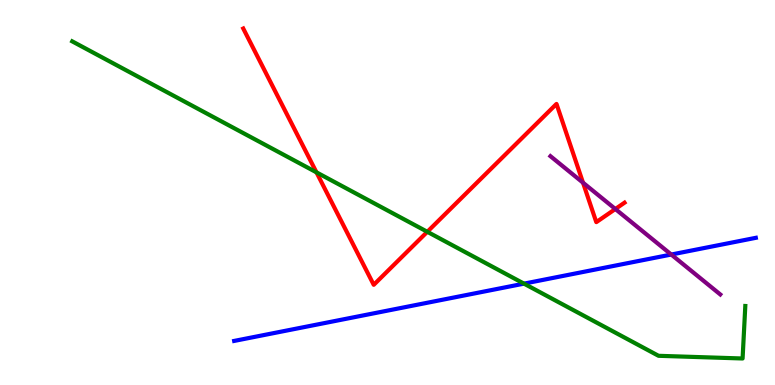[{'lines': ['blue', 'red'], 'intersections': []}, {'lines': ['green', 'red'], 'intersections': [{'x': 4.08, 'y': 5.52}, {'x': 5.51, 'y': 3.98}]}, {'lines': ['purple', 'red'], 'intersections': [{'x': 7.52, 'y': 5.25}, {'x': 7.94, 'y': 4.57}]}, {'lines': ['blue', 'green'], 'intersections': [{'x': 6.76, 'y': 2.63}]}, {'lines': ['blue', 'purple'], 'intersections': [{'x': 8.66, 'y': 3.39}]}, {'lines': ['green', 'purple'], 'intersections': []}]